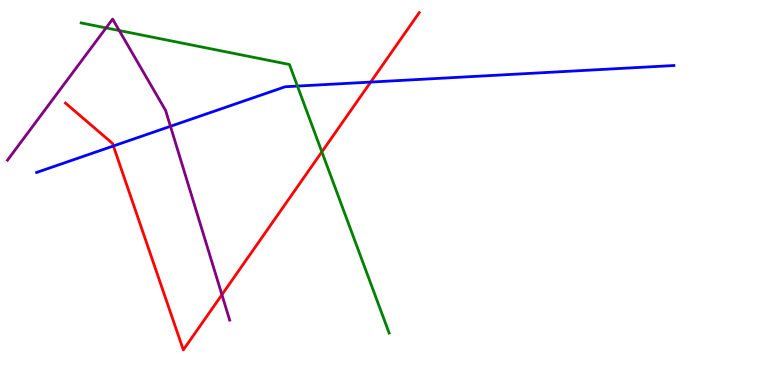[{'lines': ['blue', 'red'], 'intersections': [{'x': 1.46, 'y': 6.21}, {'x': 4.78, 'y': 7.87}]}, {'lines': ['green', 'red'], 'intersections': [{'x': 4.15, 'y': 6.06}]}, {'lines': ['purple', 'red'], 'intersections': [{'x': 2.86, 'y': 2.34}]}, {'lines': ['blue', 'green'], 'intersections': [{'x': 3.84, 'y': 7.76}]}, {'lines': ['blue', 'purple'], 'intersections': [{'x': 2.2, 'y': 6.72}]}, {'lines': ['green', 'purple'], 'intersections': [{'x': 1.37, 'y': 9.28}, {'x': 1.54, 'y': 9.21}]}]